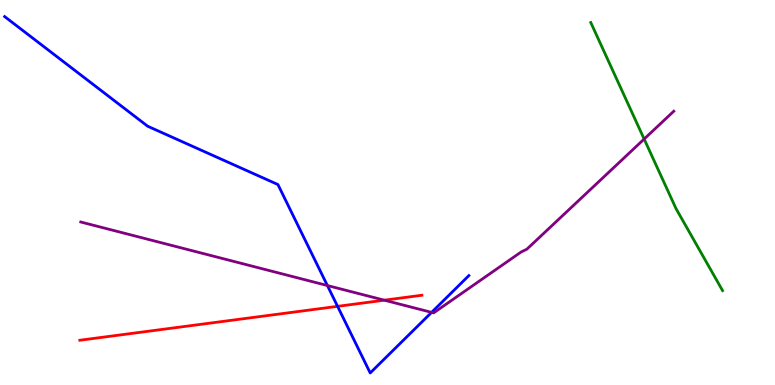[{'lines': ['blue', 'red'], 'intersections': [{'x': 4.36, 'y': 2.04}]}, {'lines': ['green', 'red'], 'intersections': []}, {'lines': ['purple', 'red'], 'intersections': [{'x': 4.96, 'y': 2.2}]}, {'lines': ['blue', 'green'], 'intersections': []}, {'lines': ['blue', 'purple'], 'intersections': [{'x': 4.22, 'y': 2.58}, {'x': 5.57, 'y': 1.89}]}, {'lines': ['green', 'purple'], 'intersections': [{'x': 8.31, 'y': 6.39}]}]